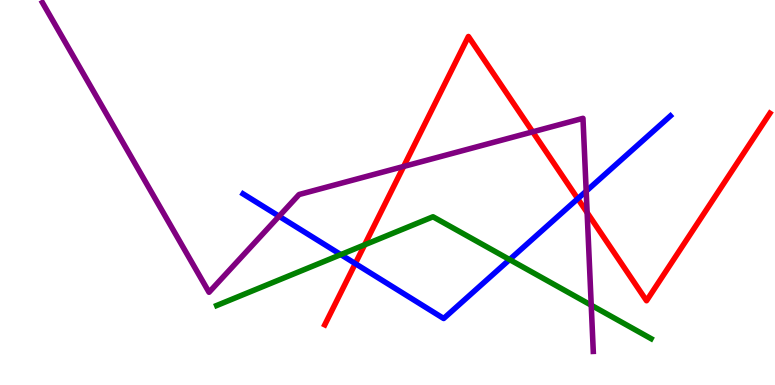[{'lines': ['blue', 'red'], 'intersections': [{'x': 4.58, 'y': 3.15}, {'x': 7.45, 'y': 4.84}]}, {'lines': ['green', 'red'], 'intersections': [{'x': 4.7, 'y': 3.64}]}, {'lines': ['purple', 'red'], 'intersections': [{'x': 5.21, 'y': 5.68}, {'x': 6.87, 'y': 6.58}, {'x': 7.58, 'y': 4.48}]}, {'lines': ['blue', 'green'], 'intersections': [{'x': 4.4, 'y': 3.39}, {'x': 6.58, 'y': 3.26}]}, {'lines': ['blue', 'purple'], 'intersections': [{'x': 3.6, 'y': 4.38}, {'x': 7.56, 'y': 5.03}]}, {'lines': ['green', 'purple'], 'intersections': [{'x': 7.63, 'y': 2.07}]}]